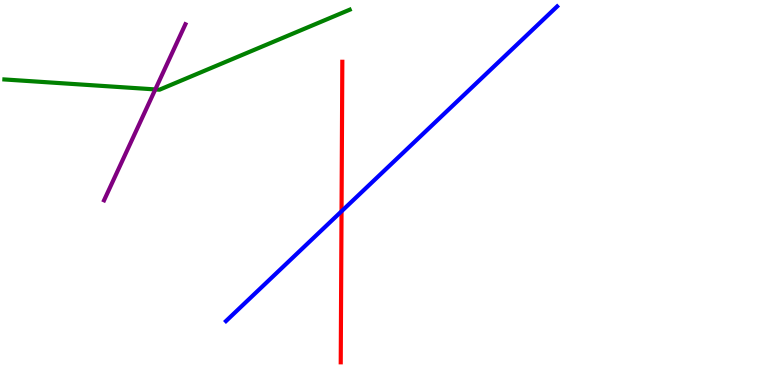[{'lines': ['blue', 'red'], 'intersections': [{'x': 4.41, 'y': 4.51}]}, {'lines': ['green', 'red'], 'intersections': []}, {'lines': ['purple', 'red'], 'intersections': []}, {'lines': ['blue', 'green'], 'intersections': []}, {'lines': ['blue', 'purple'], 'intersections': []}, {'lines': ['green', 'purple'], 'intersections': [{'x': 2.0, 'y': 7.68}]}]